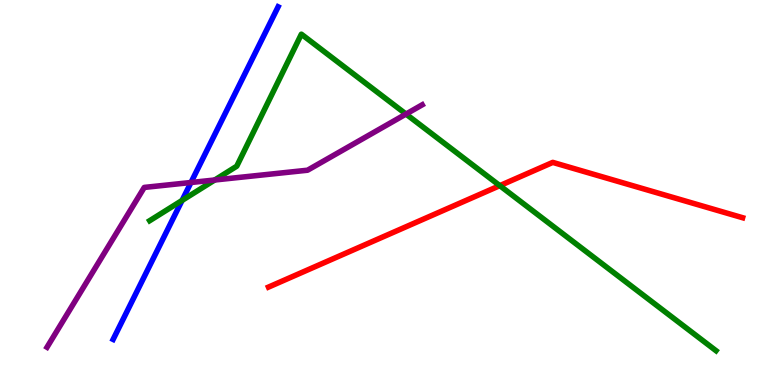[{'lines': ['blue', 'red'], 'intersections': []}, {'lines': ['green', 'red'], 'intersections': [{'x': 6.45, 'y': 5.18}]}, {'lines': ['purple', 'red'], 'intersections': []}, {'lines': ['blue', 'green'], 'intersections': [{'x': 2.35, 'y': 4.79}]}, {'lines': ['blue', 'purple'], 'intersections': [{'x': 2.46, 'y': 5.26}]}, {'lines': ['green', 'purple'], 'intersections': [{'x': 2.77, 'y': 5.32}, {'x': 5.24, 'y': 7.04}]}]